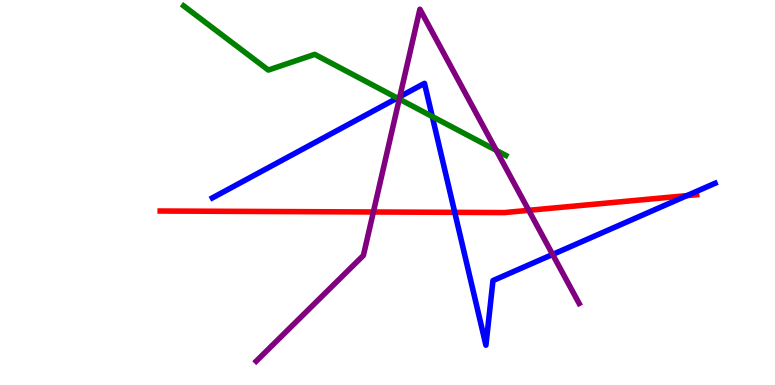[{'lines': ['blue', 'red'], 'intersections': [{'x': 5.87, 'y': 4.48}, {'x': 8.86, 'y': 4.92}]}, {'lines': ['green', 'red'], 'intersections': []}, {'lines': ['purple', 'red'], 'intersections': [{'x': 4.82, 'y': 4.49}, {'x': 6.82, 'y': 4.54}]}, {'lines': ['blue', 'green'], 'intersections': [{'x': 5.13, 'y': 7.45}, {'x': 5.58, 'y': 6.97}]}, {'lines': ['blue', 'purple'], 'intersections': [{'x': 5.16, 'y': 7.49}, {'x': 7.13, 'y': 3.39}]}, {'lines': ['green', 'purple'], 'intersections': [{'x': 5.15, 'y': 7.43}, {'x': 6.4, 'y': 6.09}]}]